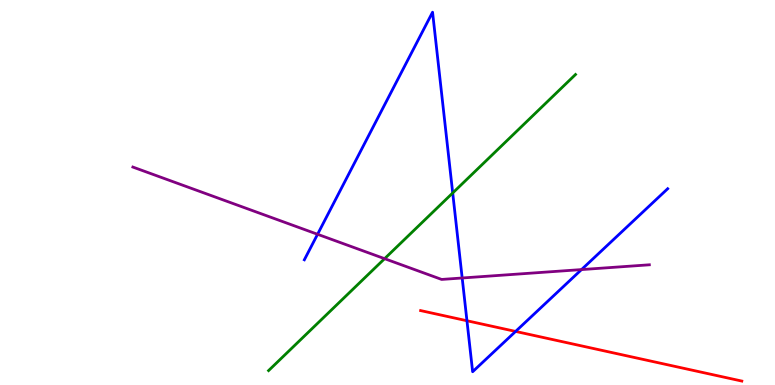[{'lines': ['blue', 'red'], 'intersections': [{'x': 6.03, 'y': 1.67}, {'x': 6.65, 'y': 1.39}]}, {'lines': ['green', 'red'], 'intersections': []}, {'lines': ['purple', 'red'], 'intersections': []}, {'lines': ['blue', 'green'], 'intersections': [{'x': 5.84, 'y': 4.99}]}, {'lines': ['blue', 'purple'], 'intersections': [{'x': 4.1, 'y': 3.91}, {'x': 5.96, 'y': 2.78}, {'x': 7.5, 'y': 3.0}]}, {'lines': ['green', 'purple'], 'intersections': [{'x': 4.96, 'y': 3.28}]}]